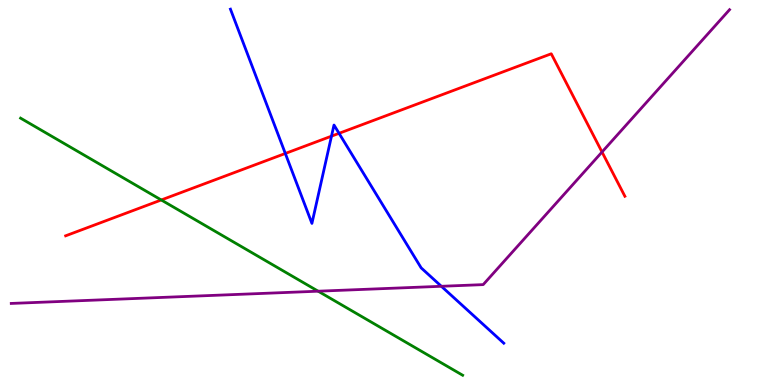[{'lines': ['blue', 'red'], 'intersections': [{'x': 3.68, 'y': 6.01}, {'x': 4.28, 'y': 6.46}, {'x': 4.37, 'y': 6.54}]}, {'lines': ['green', 'red'], 'intersections': [{'x': 2.08, 'y': 4.81}]}, {'lines': ['purple', 'red'], 'intersections': [{'x': 7.77, 'y': 6.05}]}, {'lines': ['blue', 'green'], 'intersections': []}, {'lines': ['blue', 'purple'], 'intersections': [{'x': 5.69, 'y': 2.56}]}, {'lines': ['green', 'purple'], 'intersections': [{'x': 4.11, 'y': 2.44}]}]